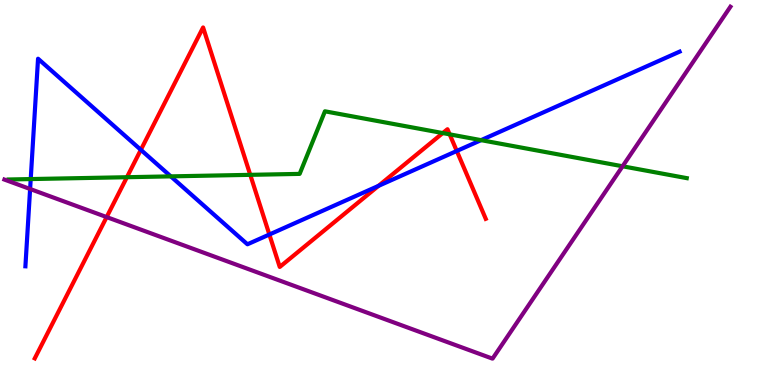[{'lines': ['blue', 'red'], 'intersections': [{'x': 1.82, 'y': 6.11}, {'x': 3.48, 'y': 3.91}, {'x': 4.88, 'y': 5.17}, {'x': 5.89, 'y': 6.08}]}, {'lines': ['green', 'red'], 'intersections': [{'x': 1.64, 'y': 5.4}, {'x': 3.23, 'y': 5.46}, {'x': 5.71, 'y': 6.54}, {'x': 5.8, 'y': 6.51}]}, {'lines': ['purple', 'red'], 'intersections': [{'x': 1.38, 'y': 4.36}]}, {'lines': ['blue', 'green'], 'intersections': [{'x': 0.396, 'y': 5.35}, {'x': 2.2, 'y': 5.42}, {'x': 6.21, 'y': 6.36}]}, {'lines': ['blue', 'purple'], 'intersections': [{'x': 0.389, 'y': 5.09}]}, {'lines': ['green', 'purple'], 'intersections': [{'x': 8.03, 'y': 5.68}]}]